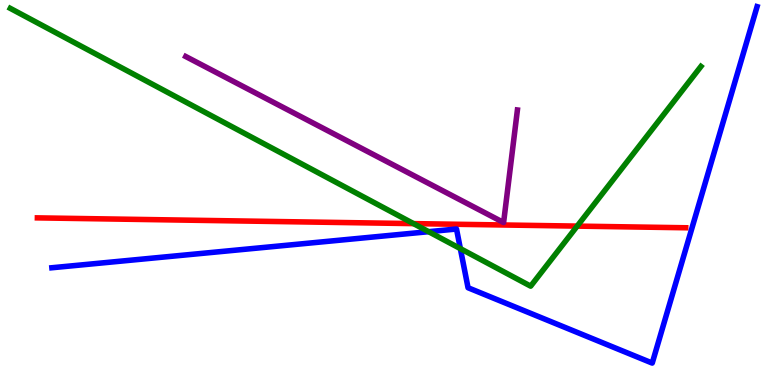[{'lines': ['blue', 'red'], 'intersections': []}, {'lines': ['green', 'red'], 'intersections': [{'x': 5.34, 'y': 4.19}, {'x': 7.45, 'y': 4.13}]}, {'lines': ['purple', 'red'], 'intersections': []}, {'lines': ['blue', 'green'], 'intersections': [{'x': 5.53, 'y': 3.98}, {'x': 5.94, 'y': 3.54}]}, {'lines': ['blue', 'purple'], 'intersections': []}, {'lines': ['green', 'purple'], 'intersections': []}]